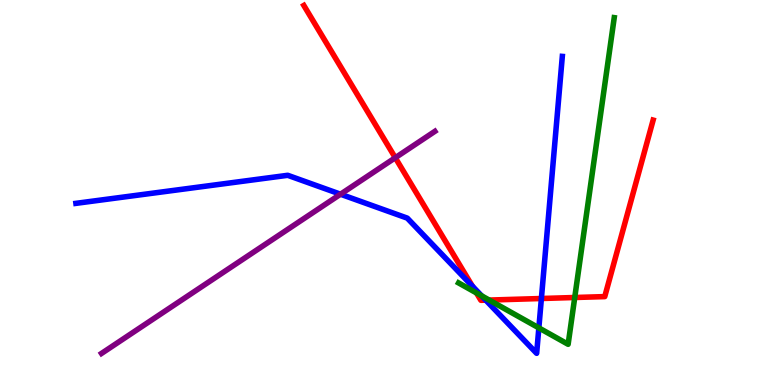[{'lines': ['blue', 'red'], 'intersections': [{'x': 6.1, 'y': 2.56}, {'x': 6.27, 'y': 2.2}, {'x': 6.99, 'y': 2.25}]}, {'lines': ['green', 'red'], 'intersections': [{'x': 6.15, 'y': 2.39}, {'x': 6.31, 'y': 2.21}, {'x': 7.42, 'y': 2.27}]}, {'lines': ['purple', 'red'], 'intersections': [{'x': 5.1, 'y': 5.9}]}, {'lines': ['blue', 'green'], 'intersections': [{'x': 6.21, 'y': 2.32}, {'x': 6.95, 'y': 1.48}]}, {'lines': ['blue', 'purple'], 'intersections': [{'x': 4.39, 'y': 4.96}]}, {'lines': ['green', 'purple'], 'intersections': []}]